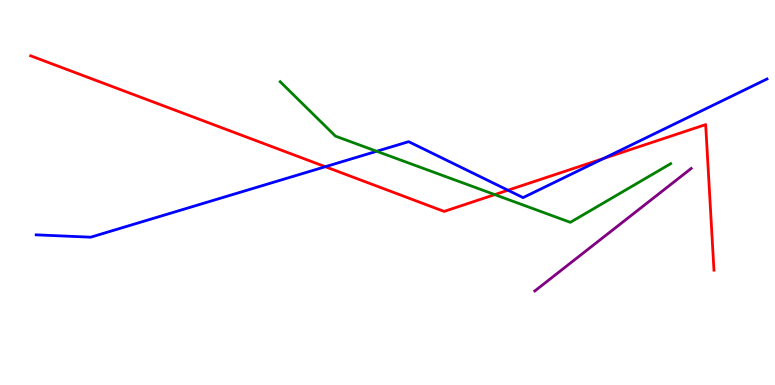[{'lines': ['blue', 'red'], 'intersections': [{'x': 4.2, 'y': 5.67}, {'x': 6.55, 'y': 5.06}, {'x': 7.79, 'y': 5.88}]}, {'lines': ['green', 'red'], 'intersections': [{'x': 6.38, 'y': 4.95}]}, {'lines': ['purple', 'red'], 'intersections': []}, {'lines': ['blue', 'green'], 'intersections': [{'x': 4.86, 'y': 6.07}]}, {'lines': ['blue', 'purple'], 'intersections': []}, {'lines': ['green', 'purple'], 'intersections': []}]